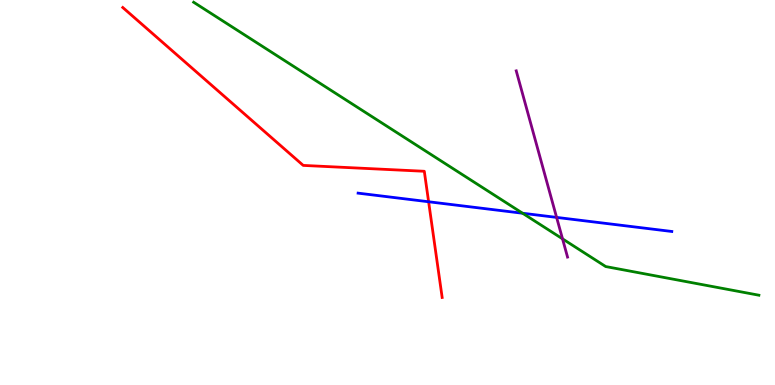[{'lines': ['blue', 'red'], 'intersections': [{'x': 5.53, 'y': 4.76}]}, {'lines': ['green', 'red'], 'intersections': []}, {'lines': ['purple', 'red'], 'intersections': []}, {'lines': ['blue', 'green'], 'intersections': [{'x': 6.74, 'y': 4.46}]}, {'lines': ['blue', 'purple'], 'intersections': [{'x': 7.18, 'y': 4.35}]}, {'lines': ['green', 'purple'], 'intersections': [{'x': 7.26, 'y': 3.8}]}]